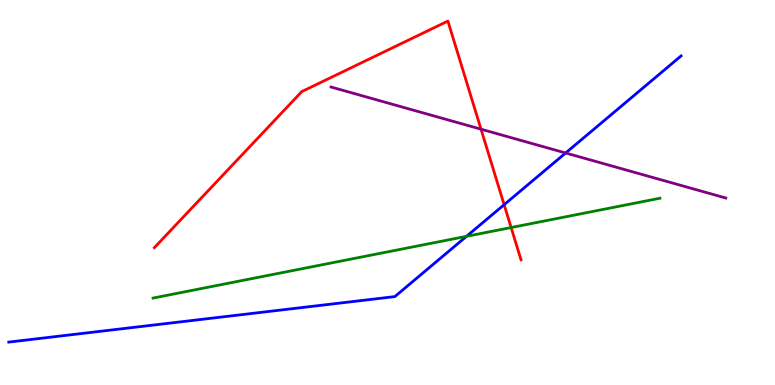[{'lines': ['blue', 'red'], 'intersections': [{'x': 6.51, 'y': 4.68}]}, {'lines': ['green', 'red'], 'intersections': [{'x': 6.6, 'y': 4.09}]}, {'lines': ['purple', 'red'], 'intersections': [{'x': 6.21, 'y': 6.64}]}, {'lines': ['blue', 'green'], 'intersections': [{'x': 6.02, 'y': 3.86}]}, {'lines': ['blue', 'purple'], 'intersections': [{'x': 7.3, 'y': 6.03}]}, {'lines': ['green', 'purple'], 'intersections': []}]